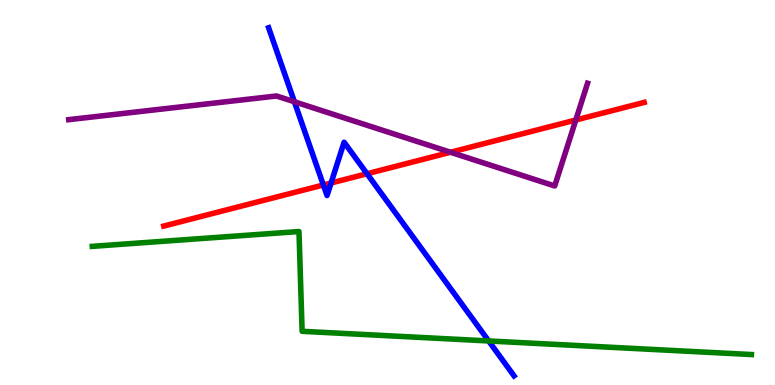[{'lines': ['blue', 'red'], 'intersections': [{'x': 4.17, 'y': 5.2}, {'x': 4.27, 'y': 5.25}, {'x': 4.74, 'y': 5.49}]}, {'lines': ['green', 'red'], 'intersections': []}, {'lines': ['purple', 'red'], 'intersections': [{'x': 5.81, 'y': 6.05}, {'x': 7.43, 'y': 6.88}]}, {'lines': ['blue', 'green'], 'intersections': [{'x': 6.31, 'y': 1.14}]}, {'lines': ['blue', 'purple'], 'intersections': [{'x': 3.8, 'y': 7.36}]}, {'lines': ['green', 'purple'], 'intersections': []}]